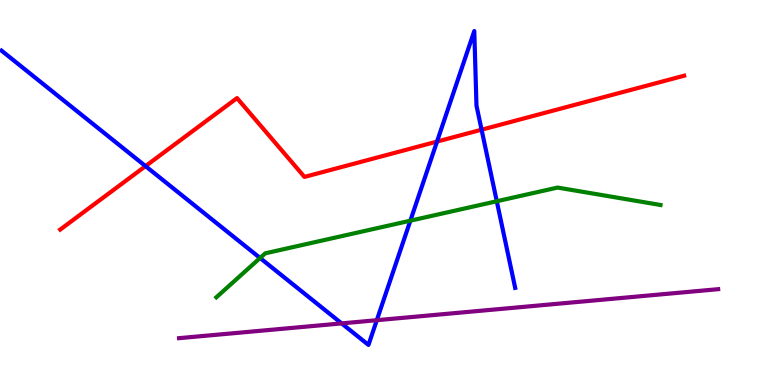[{'lines': ['blue', 'red'], 'intersections': [{'x': 1.88, 'y': 5.69}, {'x': 5.64, 'y': 6.32}, {'x': 6.21, 'y': 6.63}]}, {'lines': ['green', 'red'], 'intersections': []}, {'lines': ['purple', 'red'], 'intersections': []}, {'lines': ['blue', 'green'], 'intersections': [{'x': 3.36, 'y': 3.3}, {'x': 5.29, 'y': 4.27}, {'x': 6.41, 'y': 4.77}]}, {'lines': ['blue', 'purple'], 'intersections': [{'x': 4.41, 'y': 1.6}, {'x': 4.86, 'y': 1.68}]}, {'lines': ['green', 'purple'], 'intersections': []}]